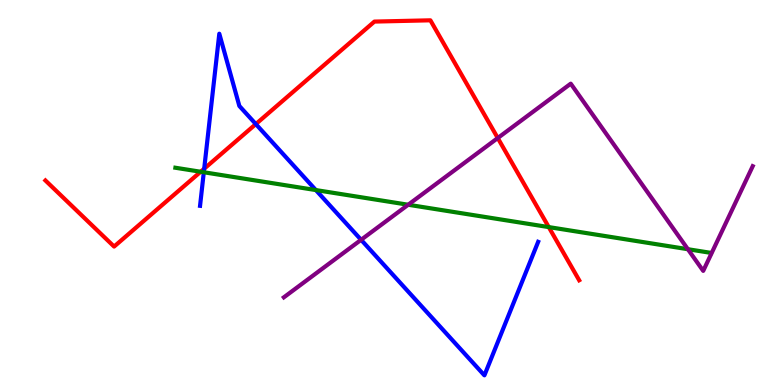[{'lines': ['blue', 'red'], 'intersections': [{'x': 2.63, 'y': 5.62}, {'x': 3.3, 'y': 6.78}]}, {'lines': ['green', 'red'], 'intersections': [{'x': 2.59, 'y': 5.54}, {'x': 7.08, 'y': 4.1}]}, {'lines': ['purple', 'red'], 'intersections': [{'x': 6.42, 'y': 6.41}]}, {'lines': ['blue', 'green'], 'intersections': [{'x': 2.63, 'y': 5.53}, {'x': 4.08, 'y': 5.06}]}, {'lines': ['blue', 'purple'], 'intersections': [{'x': 4.66, 'y': 3.77}]}, {'lines': ['green', 'purple'], 'intersections': [{'x': 5.27, 'y': 4.68}, {'x': 8.88, 'y': 3.53}]}]